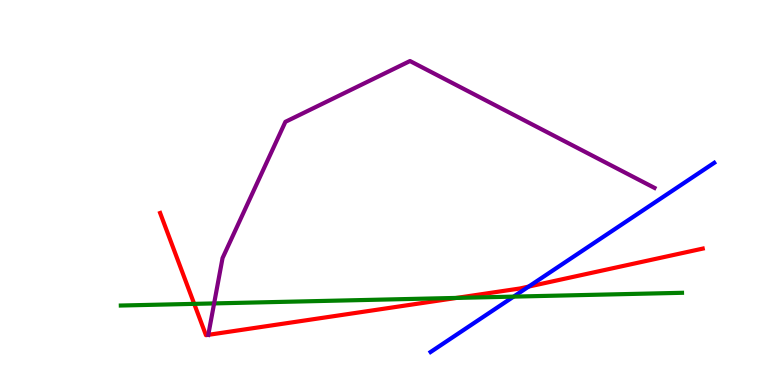[{'lines': ['blue', 'red'], 'intersections': [{'x': 6.82, 'y': 2.56}]}, {'lines': ['green', 'red'], 'intersections': [{'x': 2.51, 'y': 2.11}, {'x': 5.89, 'y': 2.26}]}, {'lines': ['purple', 'red'], 'intersections': [{'x': 2.69, 'y': 1.3}]}, {'lines': ['blue', 'green'], 'intersections': [{'x': 6.63, 'y': 2.3}]}, {'lines': ['blue', 'purple'], 'intersections': []}, {'lines': ['green', 'purple'], 'intersections': [{'x': 2.76, 'y': 2.12}]}]